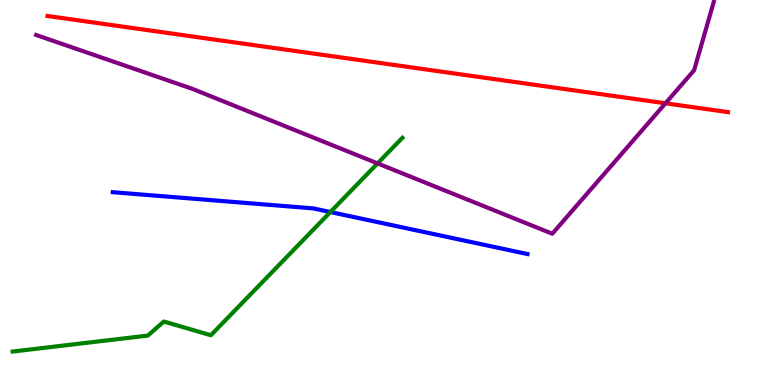[{'lines': ['blue', 'red'], 'intersections': []}, {'lines': ['green', 'red'], 'intersections': []}, {'lines': ['purple', 'red'], 'intersections': [{'x': 8.59, 'y': 7.32}]}, {'lines': ['blue', 'green'], 'intersections': [{'x': 4.26, 'y': 4.49}]}, {'lines': ['blue', 'purple'], 'intersections': []}, {'lines': ['green', 'purple'], 'intersections': [{'x': 4.87, 'y': 5.76}]}]